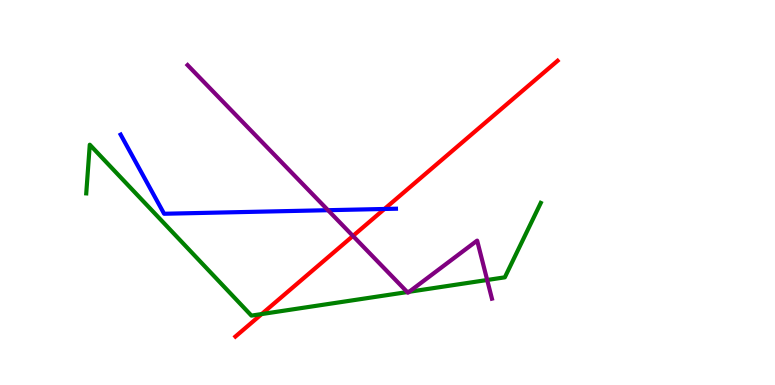[{'lines': ['blue', 'red'], 'intersections': [{'x': 4.96, 'y': 4.57}]}, {'lines': ['green', 'red'], 'intersections': [{'x': 3.38, 'y': 1.84}]}, {'lines': ['purple', 'red'], 'intersections': [{'x': 4.55, 'y': 3.87}]}, {'lines': ['blue', 'green'], 'intersections': []}, {'lines': ['blue', 'purple'], 'intersections': [{'x': 4.23, 'y': 4.54}]}, {'lines': ['green', 'purple'], 'intersections': [{'x': 5.25, 'y': 2.41}, {'x': 5.28, 'y': 2.42}, {'x': 6.29, 'y': 2.73}]}]